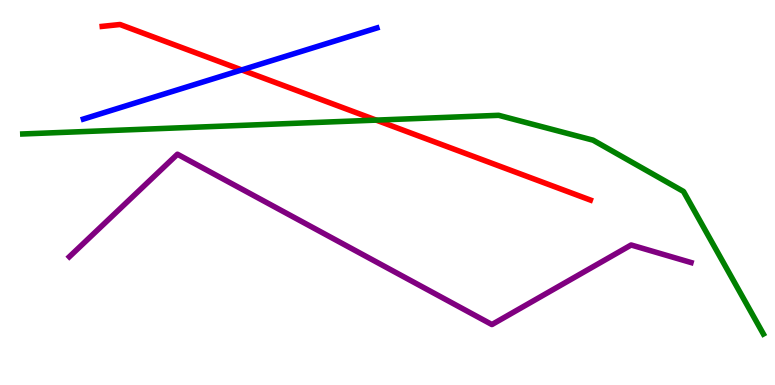[{'lines': ['blue', 'red'], 'intersections': [{'x': 3.12, 'y': 8.18}]}, {'lines': ['green', 'red'], 'intersections': [{'x': 4.85, 'y': 6.88}]}, {'lines': ['purple', 'red'], 'intersections': []}, {'lines': ['blue', 'green'], 'intersections': []}, {'lines': ['blue', 'purple'], 'intersections': []}, {'lines': ['green', 'purple'], 'intersections': []}]